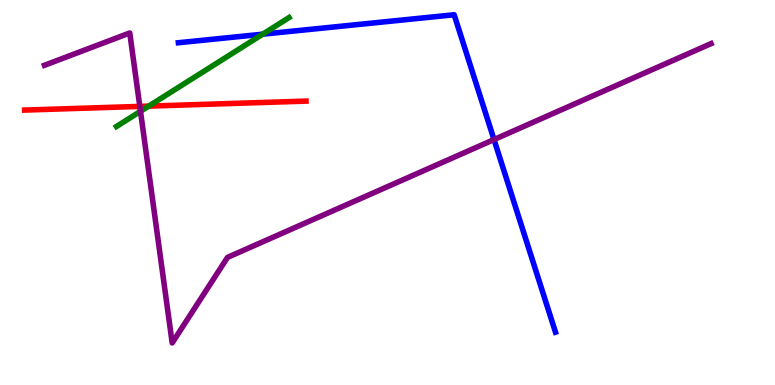[{'lines': ['blue', 'red'], 'intersections': []}, {'lines': ['green', 'red'], 'intersections': [{'x': 1.92, 'y': 7.24}]}, {'lines': ['purple', 'red'], 'intersections': [{'x': 1.8, 'y': 7.24}]}, {'lines': ['blue', 'green'], 'intersections': [{'x': 3.39, 'y': 9.11}]}, {'lines': ['blue', 'purple'], 'intersections': [{'x': 6.37, 'y': 6.37}]}, {'lines': ['green', 'purple'], 'intersections': [{'x': 1.81, 'y': 7.11}]}]